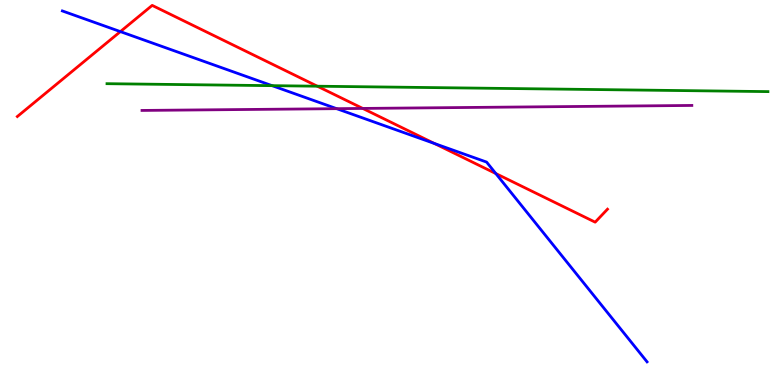[{'lines': ['blue', 'red'], 'intersections': [{'x': 1.55, 'y': 9.18}, {'x': 5.6, 'y': 6.27}, {'x': 6.4, 'y': 5.49}]}, {'lines': ['green', 'red'], 'intersections': [{'x': 4.09, 'y': 7.76}]}, {'lines': ['purple', 'red'], 'intersections': [{'x': 4.68, 'y': 7.18}]}, {'lines': ['blue', 'green'], 'intersections': [{'x': 3.51, 'y': 7.78}]}, {'lines': ['blue', 'purple'], 'intersections': [{'x': 4.34, 'y': 7.18}]}, {'lines': ['green', 'purple'], 'intersections': []}]